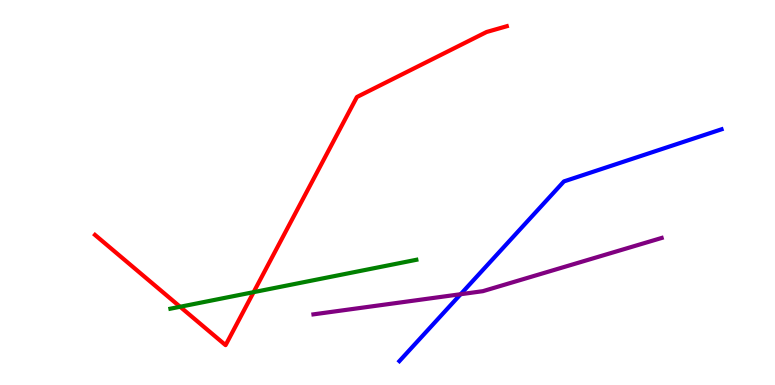[{'lines': ['blue', 'red'], 'intersections': []}, {'lines': ['green', 'red'], 'intersections': [{'x': 2.32, 'y': 2.03}, {'x': 3.27, 'y': 2.41}]}, {'lines': ['purple', 'red'], 'intersections': []}, {'lines': ['blue', 'green'], 'intersections': []}, {'lines': ['blue', 'purple'], 'intersections': [{'x': 5.94, 'y': 2.36}]}, {'lines': ['green', 'purple'], 'intersections': []}]